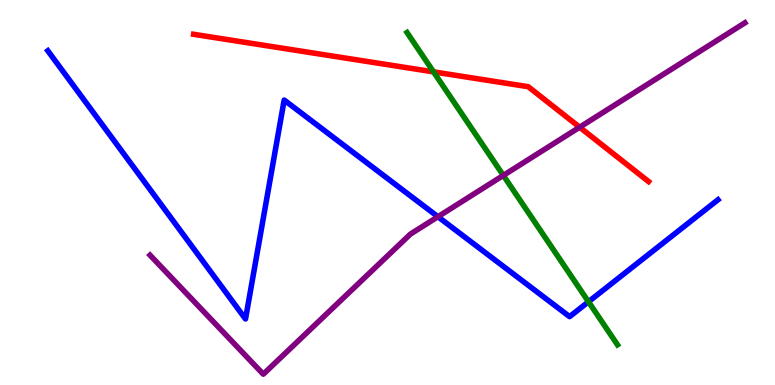[{'lines': ['blue', 'red'], 'intersections': []}, {'lines': ['green', 'red'], 'intersections': [{'x': 5.59, 'y': 8.13}]}, {'lines': ['purple', 'red'], 'intersections': [{'x': 7.48, 'y': 6.7}]}, {'lines': ['blue', 'green'], 'intersections': [{'x': 7.59, 'y': 2.16}]}, {'lines': ['blue', 'purple'], 'intersections': [{'x': 5.65, 'y': 4.37}]}, {'lines': ['green', 'purple'], 'intersections': [{'x': 6.49, 'y': 5.44}]}]